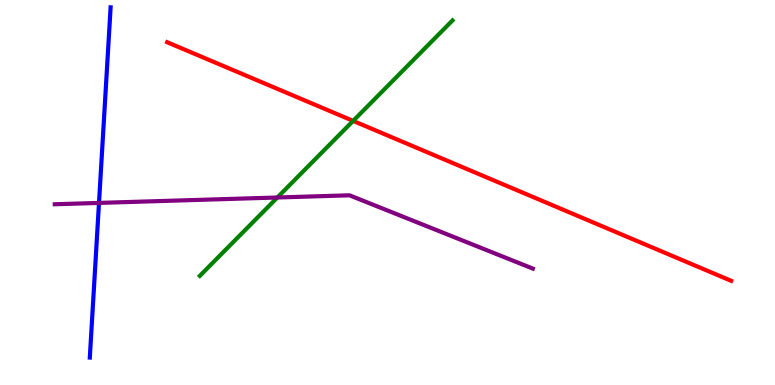[{'lines': ['blue', 'red'], 'intersections': []}, {'lines': ['green', 'red'], 'intersections': [{'x': 4.56, 'y': 6.86}]}, {'lines': ['purple', 'red'], 'intersections': []}, {'lines': ['blue', 'green'], 'intersections': []}, {'lines': ['blue', 'purple'], 'intersections': [{'x': 1.28, 'y': 4.73}]}, {'lines': ['green', 'purple'], 'intersections': [{'x': 3.58, 'y': 4.87}]}]